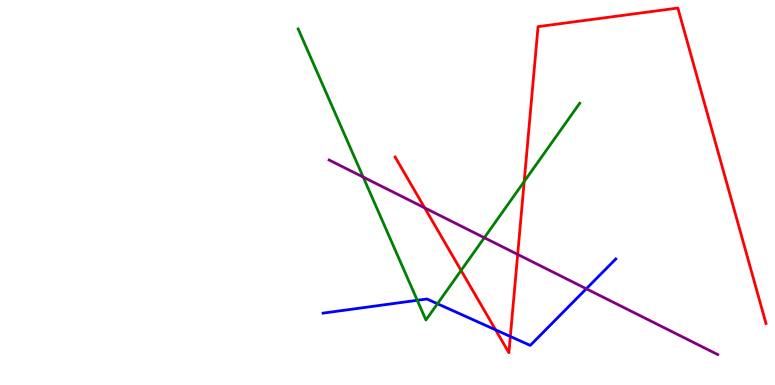[{'lines': ['blue', 'red'], 'intersections': [{'x': 6.39, 'y': 1.43}, {'x': 6.59, 'y': 1.26}]}, {'lines': ['green', 'red'], 'intersections': [{'x': 5.95, 'y': 2.97}, {'x': 6.76, 'y': 5.29}]}, {'lines': ['purple', 'red'], 'intersections': [{'x': 5.48, 'y': 4.6}, {'x': 6.68, 'y': 3.39}]}, {'lines': ['blue', 'green'], 'intersections': [{'x': 5.38, 'y': 2.2}, {'x': 5.64, 'y': 2.11}]}, {'lines': ['blue', 'purple'], 'intersections': [{'x': 7.57, 'y': 2.5}]}, {'lines': ['green', 'purple'], 'intersections': [{'x': 4.69, 'y': 5.4}, {'x': 6.25, 'y': 3.83}]}]